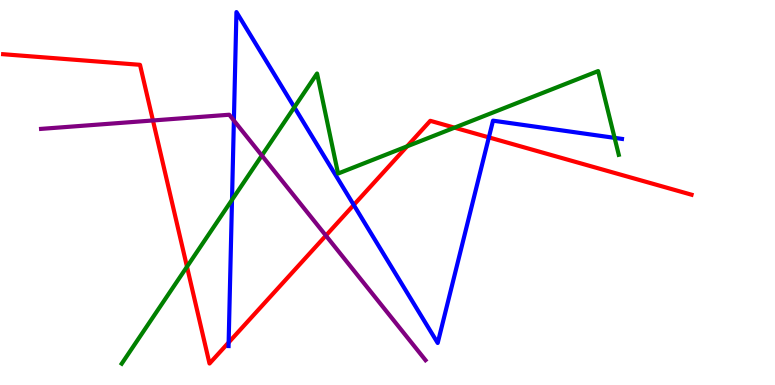[{'lines': ['blue', 'red'], 'intersections': [{'x': 2.95, 'y': 1.1}, {'x': 4.56, 'y': 4.68}, {'x': 6.31, 'y': 6.43}]}, {'lines': ['green', 'red'], 'intersections': [{'x': 2.41, 'y': 3.07}, {'x': 5.25, 'y': 6.2}, {'x': 5.86, 'y': 6.68}]}, {'lines': ['purple', 'red'], 'intersections': [{'x': 1.97, 'y': 6.87}, {'x': 4.21, 'y': 3.88}]}, {'lines': ['blue', 'green'], 'intersections': [{'x': 2.99, 'y': 4.81}, {'x': 3.8, 'y': 7.21}, {'x': 7.93, 'y': 6.42}]}, {'lines': ['blue', 'purple'], 'intersections': [{'x': 3.02, 'y': 6.87}]}, {'lines': ['green', 'purple'], 'intersections': [{'x': 3.38, 'y': 5.96}]}]